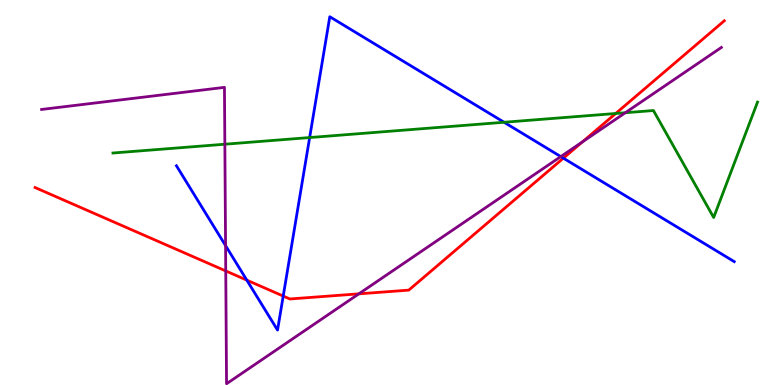[{'lines': ['blue', 'red'], 'intersections': [{'x': 3.18, 'y': 2.72}, {'x': 3.65, 'y': 2.31}, {'x': 7.27, 'y': 5.89}]}, {'lines': ['green', 'red'], 'intersections': [{'x': 7.94, 'y': 7.05}]}, {'lines': ['purple', 'red'], 'intersections': [{'x': 2.91, 'y': 2.96}, {'x': 4.63, 'y': 2.37}, {'x': 7.52, 'y': 6.32}]}, {'lines': ['blue', 'green'], 'intersections': [{'x': 4.0, 'y': 6.43}, {'x': 6.5, 'y': 6.82}]}, {'lines': ['blue', 'purple'], 'intersections': [{'x': 2.91, 'y': 3.62}, {'x': 7.24, 'y': 5.93}]}, {'lines': ['green', 'purple'], 'intersections': [{'x': 2.9, 'y': 6.25}, {'x': 8.07, 'y': 7.07}]}]